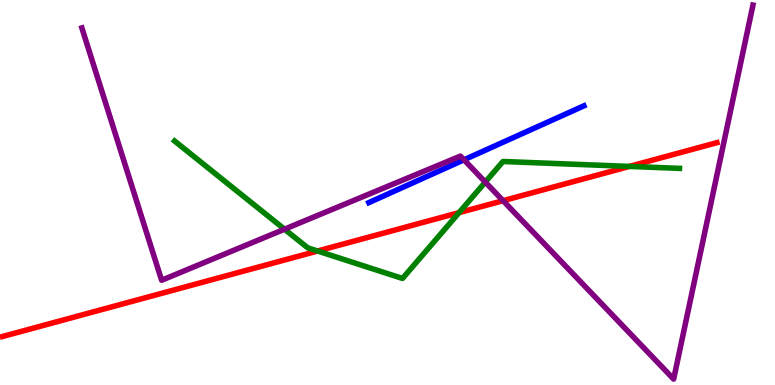[{'lines': ['blue', 'red'], 'intersections': []}, {'lines': ['green', 'red'], 'intersections': [{'x': 4.1, 'y': 3.48}, {'x': 5.92, 'y': 4.48}, {'x': 8.12, 'y': 5.68}]}, {'lines': ['purple', 'red'], 'intersections': [{'x': 6.49, 'y': 4.79}]}, {'lines': ['blue', 'green'], 'intersections': []}, {'lines': ['blue', 'purple'], 'intersections': [{'x': 5.99, 'y': 5.85}]}, {'lines': ['green', 'purple'], 'intersections': [{'x': 3.67, 'y': 4.05}, {'x': 6.26, 'y': 5.27}]}]